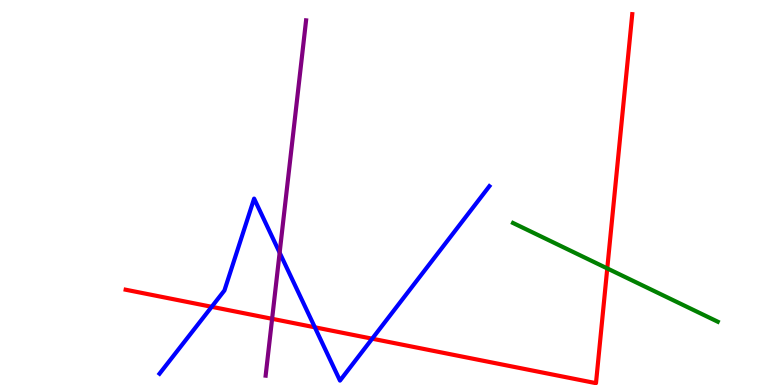[{'lines': ['blue', 'red'], 'intersections': [{'x': 2.73, 'y': 2.03}, {'x': 4.06, 'y': 1.5}, {'x': 4.8, 'y': 1.2}]}, {'lines': ['green', 'red'], 'intersections': [{'x': 7.84, 'y': 3.03}]}, {'lines': ['purple', 'red'], 'intersections': [{'x': 3.51, 'y': 1.72}]}, {'lines': ['blue', 'green'], 'intersections': []}, {'lines': ['blue', 'purple'], 'intersections': [{'x': 3.61, 'y': 3.44}]}, {'lines': ['green', 'purple'], 'intersections': []}]